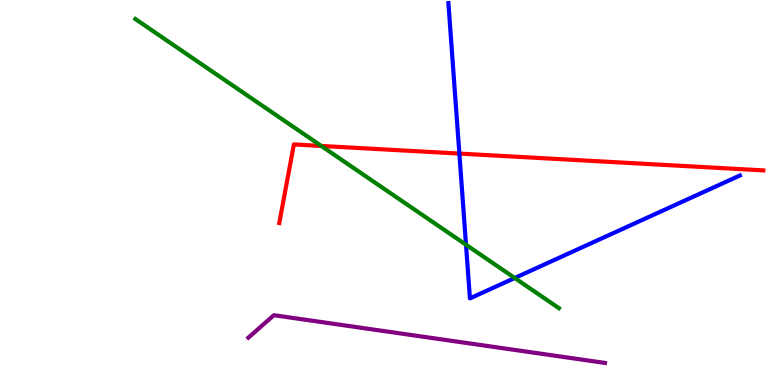[{'lines': ['blue', 'red'], 'intersections': [{'x': 5.93, 'y': 6.01}]}, {'lines': ['green', 'red'], 'intersections': [{'x': 4.15, 'y': 6.21}]}, {'lines': ['purple', 'red'], 'intersections': []}, {'lines': ['blue', 'green'], 'intersections': [{'x': 6.01, 'y': 3.64}, {'x': 6.64, 'y': 2.78}]}, {'lines': ['blue', 'purple'], 'intersections': []}, {'lines': ['green', 'purple'], 'intersections': []}]